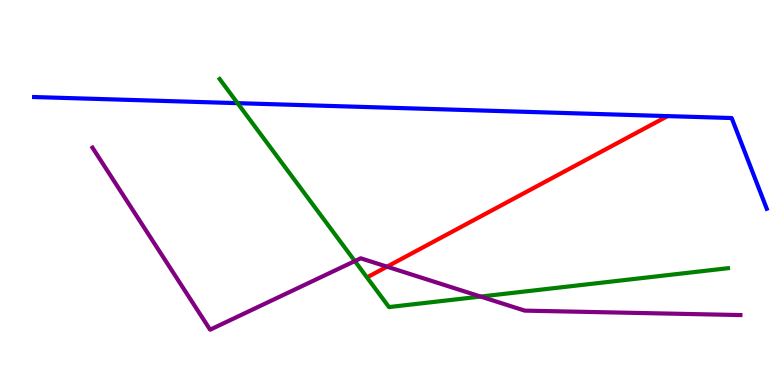[{'lines': ['blue', 'red'], 'intersections': []}, {'lines': ['green', 'red'], 'intersections': []}, {'lines': ['purple', 'red'], 'intersections': [{'x': 4.99, 'y': 3.07}]}, {'lines': ['blue', 'green'], 'intersections': [{'x': 3.07, 'y': 7.32}]}, {'lines': ['blue', 'purple'], 'intersections': []}, {'lines': ['green', 'purple'], 'intersections': [{'x': 4.58, 'y': 3.22}, {'x': 6.2, 'y': 2.3}]}]